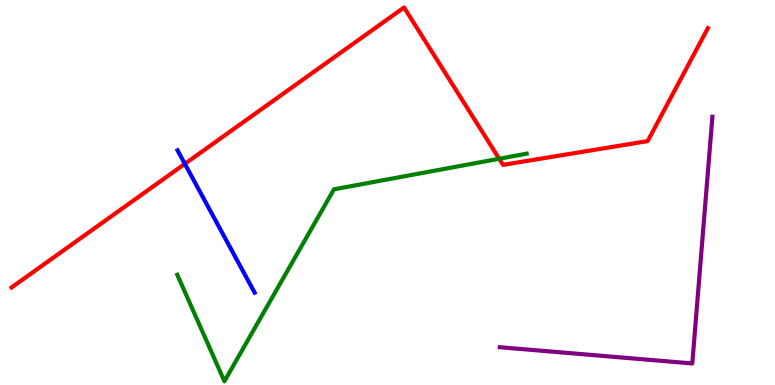[{'lines': ['blue', 'red'], 'intersections': [{'x': 2.39, 'y': 5.74}]}, {'lines': ['green', 'red'], 'intersections': [{'x': 6.44, 'y': 5.88}]}, {'lines': ['purple', 'red'], 'intersections': []}, {'lines': ['blue', 'green'], 'intersections': []}, {'lines': ['blue', 'purple'], 'intersections': []}, {'lines': ['green', 'purple'], 'intersections': []}]